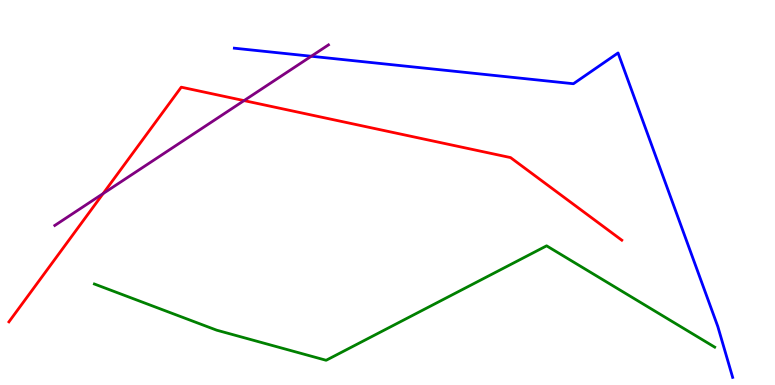[{'lines': ['blue', 'red'], 'intersections': []}, {'lines': ['green', 'red'], 'intersections': []}, {'lines': ['purple', 'red'], 'intersections': [{'x': 1.33, 'y': 4.97}, {'x': 3.15, 'y': 7.39}]}, {'lines': ['blue', 'green'], 'intersections': []}, {'lines': ['blue', 'purple'], 'intersections': [{'x': 4.02, 'y': 8.54}]}, {'lines': ['green', 'purple'], 'intersections': []}]